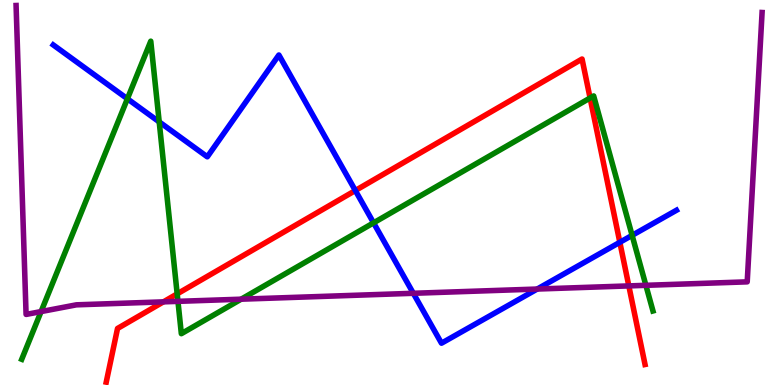[{'lines': ['blue', 'red'], 'intersections': [{'x': 4.59, 'y': 5.05}, {'x': 8.0, 'y': 3.71}]}, {'lines': ['green', 'red'], 'intersections': [{'x': 2.29, 'y': 2.37}, {'x': 7.61, 'y': 7.45}]}, {'lines': ['purple', 'red'], 'intersections': [{'x': 2.11, 'y': 2.16}, {'x': 8.11, 'y': 2.57}]}, {'lines': ['blue', 'green'], 'intersections': [{'x': 1.64, 'y': 7.43}, {'x': 2.05, 'y': 6.83}, {'x': 4.82, 'y': 4.21}, {'x': 8.16, 'y': 3.89}]}, {'lines': ['blue', 'purple'], 'intersections': [{'x': 5.33, 'y': 2.38}, {'x': 6.93, 'y': 2.49}]}, {'lines': ['green', 'purple'], 'intersections': [{'x': 0.53, 'y': 1.91}, {'x': 2.3, 'y': 2.17}, {'x': 3.11, 'y': 2.23}, {'x': 8.33, 'y': 2.59}]}]